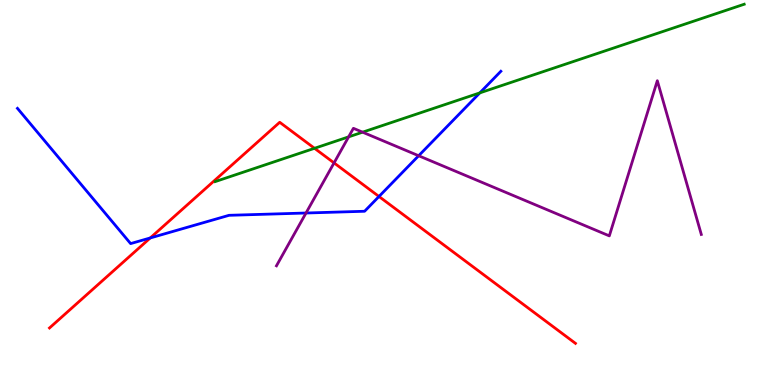[{'lines': ['blue', 'red'], 'intersections': [{'x': 1.94, 'y': 3.82}, {'x': 4.89, 'y': 4.9}]}, {'lines': ['green', 'red'], 'intersections': [{'x': 4.06, 'y': 6.15}]}, {'lines': ['purple', 'red'], 'intersections': [{'x': 4.31, 'y': 5.77}]}, {'lines': ['blue', 'green'], 'intersections': [{'x': 6.19, 'y': 7.59}]}, {'lines': ['blue', 'purple'], 'intersections': [{'x': 3.95, 'y': 4.47}, {'x': 5.4, 'y': 5.95}]}, {'lines': ['green', 'purple'], 'intersections': [{'x': 4.5, 'y': 6.45}, {'x': 4.68, 'y': 6.57}]}]